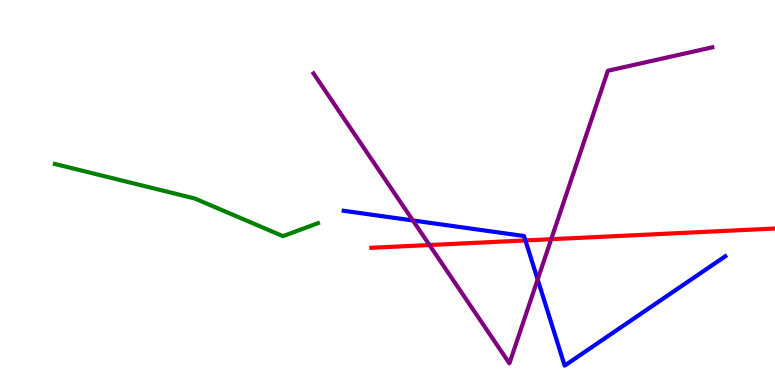[{'lines': ['blue', 'red'], 'intersections': [{'x': 6.78, 'y': 3.75}]}, {'lines': ['green', 'red'], 'intersections': []}, {'lines': ['purple', 'red'], 'intersections': [{'x': 5.54, 'y': 3.64}, {'x': 7.11, 'y': 3.79}]}, {'lines': ['blue', 'green'], 'intersections': []}, {'lines': ['blue', 'purple'], 'intersections': [{'x': 5.33, 'y': 4.27}, {'x': 6.94, 'y': 2.74}]}, {'lines': ['green', 'purple'], 'intersections': []}]